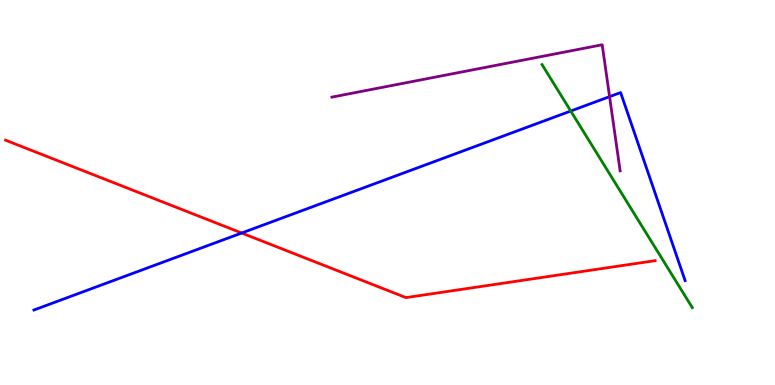[{'lines': ['blue', 'red'], 'intersections': [{'x': 3.12, 'y': 3.95}]}, {'lines': ['green', 'red'], 'intersections': []}, {'lines': ['purple', 'red'], 'intersections': []}, {'lines': ['blue', 'green'], 'intersections': [{'x': 7.36, 'y': 7.12}]}, {'lines': ['blue', 'purple'], 'intersections': [{'x': 7.87, 'y': 7.49}]}, {'lines': ['green', 'purple'], 'intersections': []}]